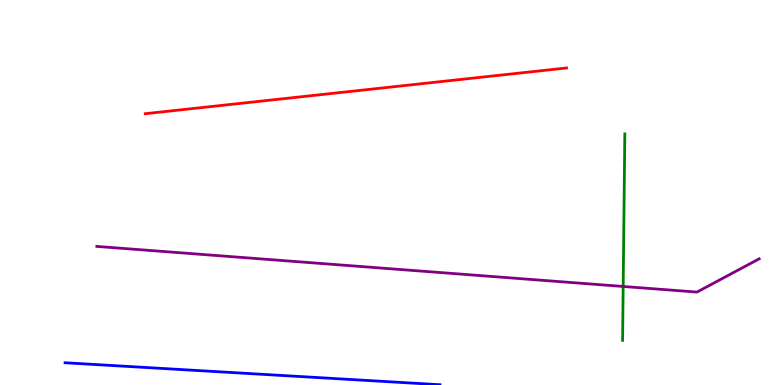[{'lines': ['blue', 'red'], 'intersections': []}, {'lines': ['green', 'red'], 'intersections': []}, {'lines': ['purple', 'red'], 'intersections': []}, {'lines': ['blue', 'green'], 'intersections': []}, {'lines': ['blue', 'purple'], 'intersections': []}, {'lines': ['green', 'purple'], 'intersections': [{'x': 8.04, 'y': 2.56}]}]